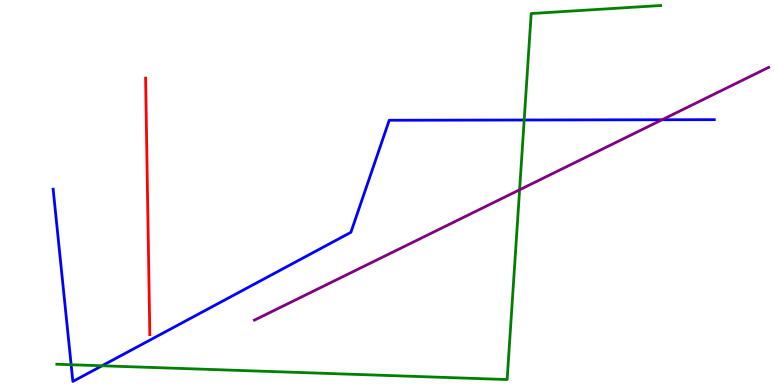[{'lines': ['blue', 'red'], 'intersections': []}, {'lines': ['green', 'red'], 'intersections': []}, {'lines': ['purple', 'red'], 'intersections': []}, {'lines': ['blue', 'green'], 'intersections': [{'x': 0.918, 'y': 0.527}, {'x': 1.32, 'y': 0.499}, {'x': 6.76, 'y': 6.88}]}, {'lines': ['blue', 'purple'], 'intersections': [{'x': 8.54, 'y': 6.89}]}, {'lines': ['green', 'purple'], 'intersections': [{'x': 6.7, 'y': 5.07}]}]